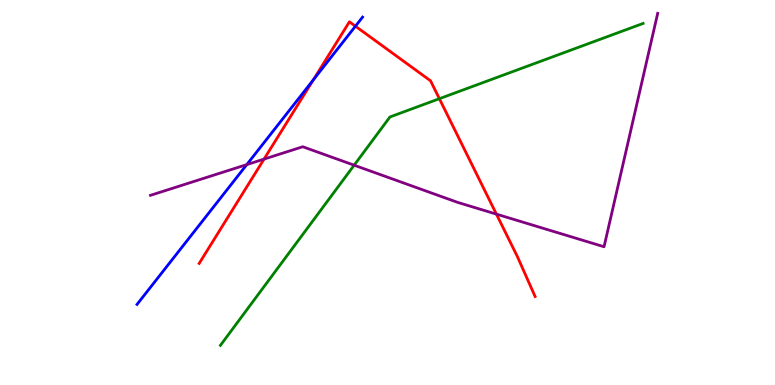[{'lines': ['blue', 'red'], 'intersections': [{'x': 4.04, 'y': 7.93}, {'x': 4.59, 'y': 9.32}]}, {'lines': ['green', 'red'], 'intersections': [{'x': 5.67, 'y': 7.44}]}, {'lines': ['purple', 'red'], 'intersections': [{'x': 3.41, 'y': 5.87}, {'x': 6.41, 'y': 4.44}]}, {'lines': ['blue', 'green'], 'intersections': []}, {'lines': ['blue', 'purple'], 'intersections': [{'x': 3.18, 'y': 5.72}]}, {'lines': ['green', 'purple'], 'intersections': [{'x': 4.57, 'y': 5.71}]}]